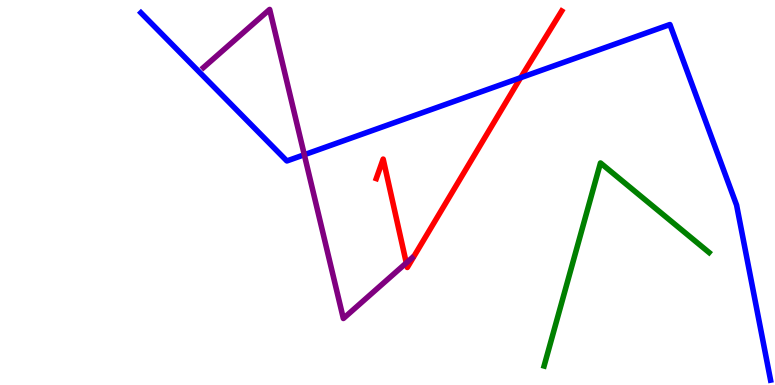[{'lines': ['blue', 'red'], 'intersections': [{'x': 6.72, 'y': 7.98}]}, {'lines': ['green', 'red'], 'intersections': []}, {'lines': ['purple', 'red'], 'intersections': [{'x': 5.24, 'y': 3.17}]}, {'lines': ['blue', 'green'], 'intersections': []}, {'lines': ['blue', 'purple'], 'intersections': [{'x': 3.93, 'y': 5.98}]}, {'lines': ['green', 'purple'], 'intersections': []}]